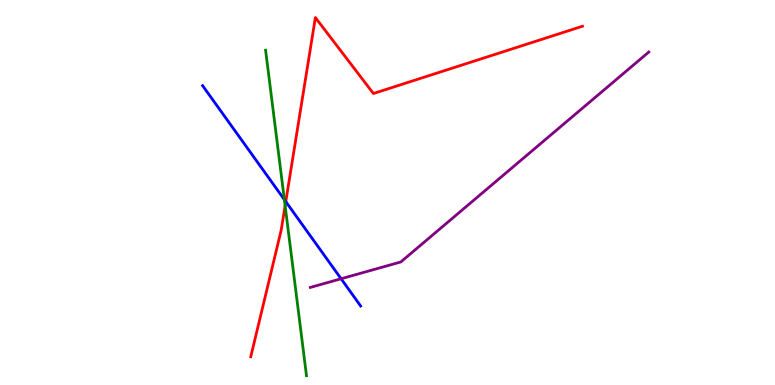[{'lines': ['blue', 'red'], 'intersections': [{'x': 3.69, 'y': 4.76}]}, {'lines': ['green', 'red'], 'intersections': [{'x': 3.68, 'y': 4.66}]}, {'lines': ['purple', 'red'], 'intersections': []}, {'lines': ['blue', 'green'], 'intersections': [{'x': 3.67, 'y': 4.81}]}, {'lines': ['blue', 'purple'], 'intersections': [{'x': 4.4, 'y': 2.76}]}, {'lines': ['green', 'purple'], 'intersections': []}]